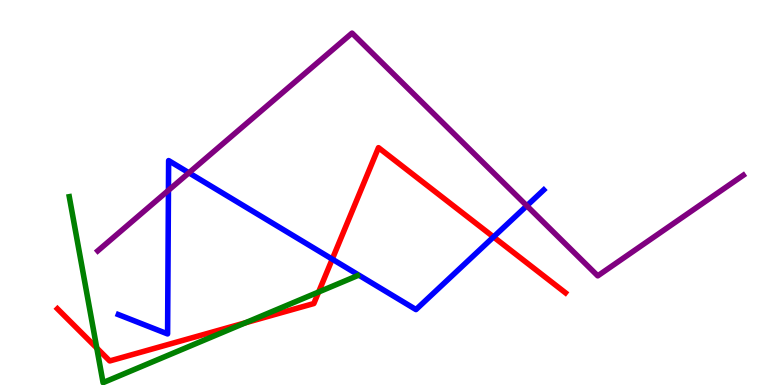[{'lines': ['blue', 'red'], 'intersections': [{'x': 4.29, 'y': 3.27}, {'x': 6.37, 'y': 3.85}]}, {'lines': ['green', 'red'], 'intersections': [{'x': 1.25, 'y': 0.96}, {'x': 3.17, 'y': 1.62}, {'x': 4.11, 'y': 2.42}]}, {'lines': ['purple', 'red'], 'intersections': []}, {'lines': ['blue', 'green'], 'intersections': []}, {'lines': ['blue', 'purple'], 'intersections': [{'x': 2.17, 'y': 5.06}, {'x': 2.44, 'y': 5.51}, {'x': 6.8, 'y': 4.66}]}, {'lines': ['green', 'purple'], 'intersections': []}]